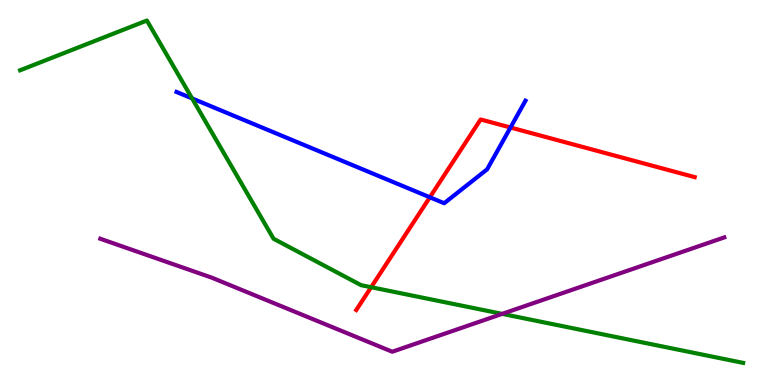[{'lines': ['blue', 'red'], 'intersections': [{'x': 5.55, 'y': 4.88}, {'x': 6.59, 'y': 6.69}]}, {'lines': ['green', 'red'], 'intersections': [{'x': 4.79, 'y': 2.54}]}, {'lines': ['purple', 'red'], 'intersections': []}, {'lines': ['blue', 'green'], 'intersections': [{'x': 2.48, 'y': 7.44}]}, {'lines': ['blue', 'purple'], 'intersections': []}, {'lines': ['green', 'purple'], 'intersections': [{'x': 6.48, 'y': 1.85}]}]